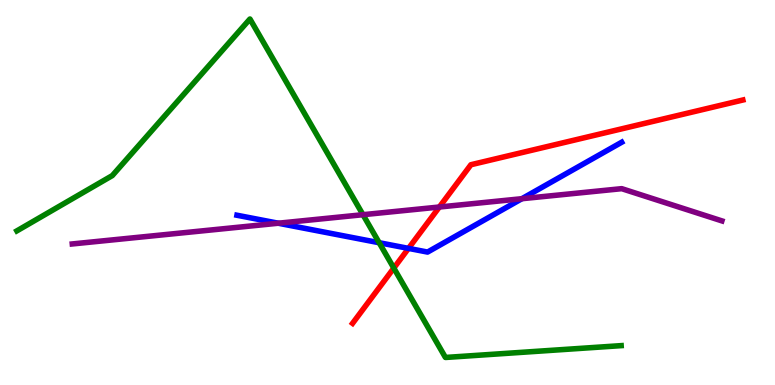[{'lines': ['blue', 'red'], 'intersections': [{'x': 5.27, 'y': 3.55}]}, {'lines': ['green', 'red'], 'intersections': [{'x': 5.08, 'y': 3.04}]}, {'lines': ['purple', 'red'], 'intersections': [{'x': 5.67, 'y': 4.62}]}, {'lines': ['blue', 'green'], 'intersections': [{'x': 4.89, 'y': 3.7}]}, {'lines': ['blue', 'purple'], 'intersections': [{'x': 3.59, 'y': 4.2}, {'x': 6.73, 'y': 4.84}]}, {'lines': ['green', 'purple'], 'intersections': [{'x': 4.68, 'y': 4.42}]}]